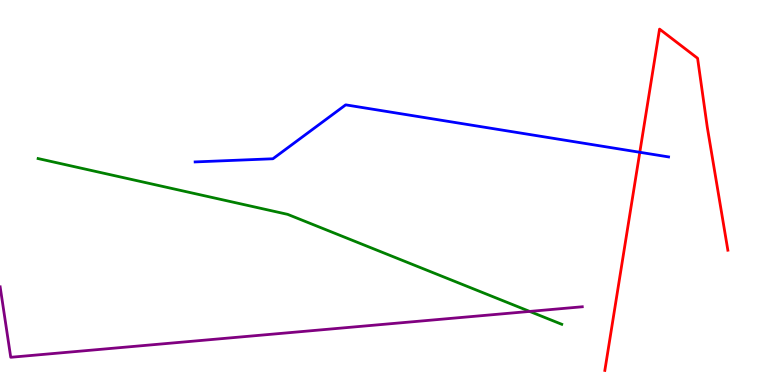[{'lines': ['blue', 'red'], 'intersections': [{'x': 8.26, 'y': 6.04}]}, {'lines': ['green', 'red'], 'intersections': []}, {'lines': ['purple', 'red'], 'intersections': []}, {'lines': ['blue', 'green'], 'intersections': []}, {'lines': ['blue', 'purple'], 'intersections': []}, {'lines': ['green', 'purple'], 'intersections': [{'x': 6.83, 'y': 1.91}]}]